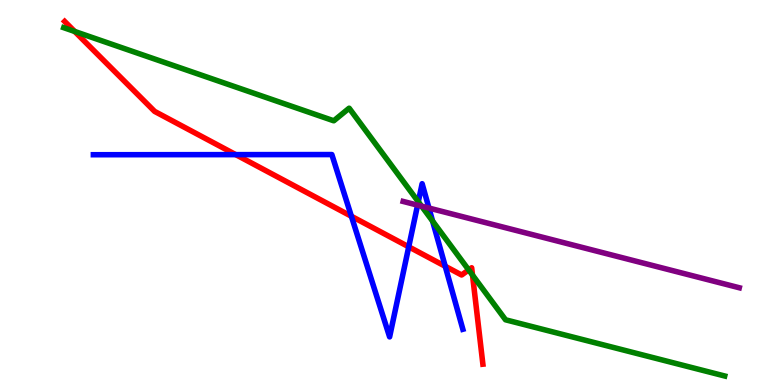[{'lines': ['blue', 'red'], 'intersections': [{'x': 3.04, 'y': 5.98}, {'x': 4.53, 'y': 4.38}, {'x': 5.27, 'y': 3.59}, {'x': 5.74, 'y': 3.08}]}, {'lines': ['green', 'red'], 'intersections': [{'x': 0.964, 'y': 9.18}, {'x': 6.05, 'y': 2.99}, {'x': 6.1, 'y': 2.85}]}, {'lines': ['purple', 'red'], 'intersections': []}, {'lines': ['blue', 'green'], 'intersections': [{'x': 5.4, 'y': 4.76}, {'x': 5.58, 'y': 4.26}]}, {'lines': ['blue', 'purple'], 'intersections': [{'x': 5.39, 'y': 4.67}, {'x': 5.53, 'y': 4.6}]}, {'lines': ['green', 'purple'], 'intersections': [{'x': 5.44, 'y': 4.65}]}]